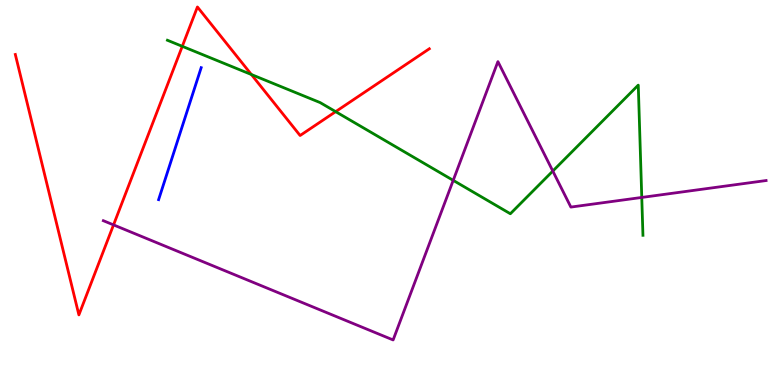[{'lines': ['blue', 'red'], 'intersections': []}, {'lines': ['green', 'red'], 'intersections': [{'x': 2.35, 'y': 8.8}, {'x': 3.24, 'y': 8.06}, {'x': 4.33, 'y': 7.1}]}, {'lines': ['purple', 'red'], 'intersections': [{'x': 1.47, 'y': 4.16}]}, {'lines': ['blue', 'green'], 'intersections': []}, {'lines': ['blue', 'purple'], 'intersections': []}, {'lines': ['green', 'purple'], 'intersections': [{'x': 5.85, 'y': 5.32}, {'x': 7.13, 'y': 5.56}, {'x': 8.28, 'y': 4.87}]}]